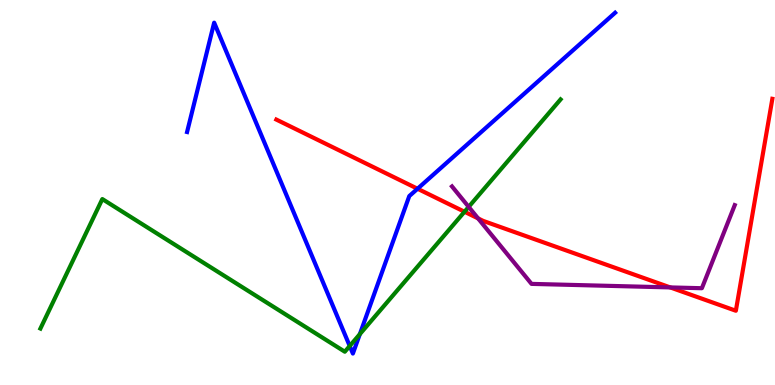[{'lines': ['blue', 'red'], 'intersections': [{'x': 5.39, 'y': 5.1}]}, {'lines': ['green', 'red'], 'intersections': [{'x': 5.99, 'y': 4.5}]}, {'lines': ['purple', 'red'], 'intersections': [{'x': 6.17, 'y': 4.33}, {'x': 8.65, 'y': 2.53}]}, {'lines': ['blue', 'green'], 'intersections': [{'x': 4.51, 'y': 1.01}, {'x': 4.64, 'y': 1.32}]}, {'lines': ['blue', 'purple'], 'intersections': []}, {'lines': ['green', 'purple'], 'intersections': [{'x': 6.05, 'y': 4.63}]}]